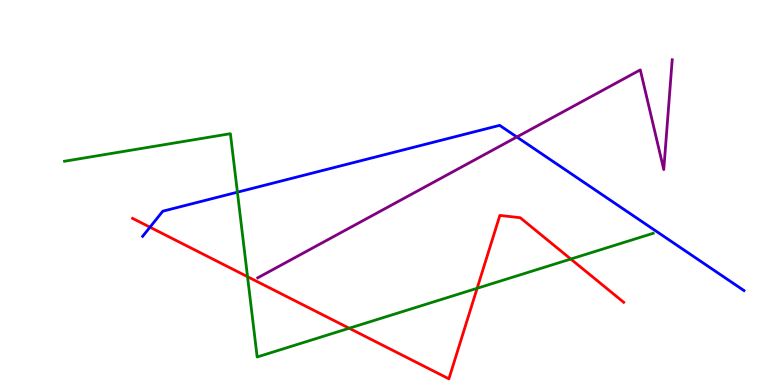[{'lines': ['blue', 'red'], 'intersections': [{'x': 1.94, 'y': 4.1}]}, {'lines': ['green', 'red'], 'intersections': [{'x': 3.19, 'y': 2.81}, {'x': 4.51, 'y': 1.47}, {'x': 6.16, 'y': 2.51}, {'x': 7.36, 'y': 3.27}]}, {'lines': ['purple', 'red'], 'intersections': []}, {'lines': ['blue', 'green'], 'intersections': [{'x': 3.06, 'y': 5.01}]}, {'lines': ['blue', 'purple'], 'intersections': [{'x': 6.67, 'y': 6.44}]}, {'lines': ['green', 'purple'], 'intersections': []}]